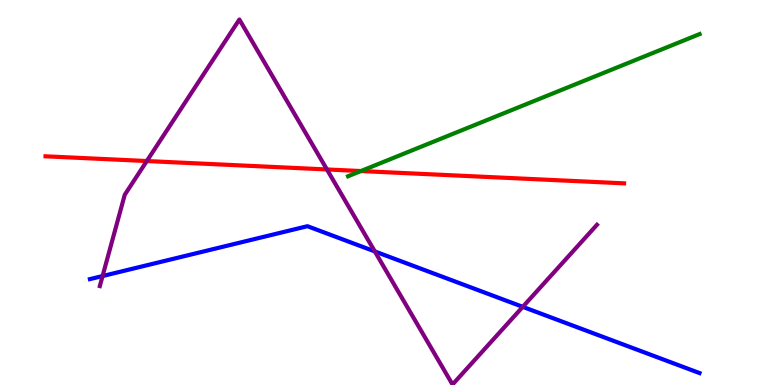[{'lines': ['blue', 'red'], 'intersections': []}, {'lines': ['green', 'red'], 'intersections': [{'x': 4.66, 'y': 5.56}]}, {'lines': ['purple', 'red'], 'intersections': [{'x': 1.89, 'y': 5.82}, {'x': 4.22, 'y': 5.6}]}, {'lines': ['blue', 'green'], 'intersections': []}, {'lines': ['blue', 'purple'], 'intersections': [{'x': 1.32, 'y': 2.83}, {'x': 4.84, 'y': 3.47}, {'x': 6.75, 'y': 2.03}]}, {'lines': ['green', 'purple'], 'intersections': []}]